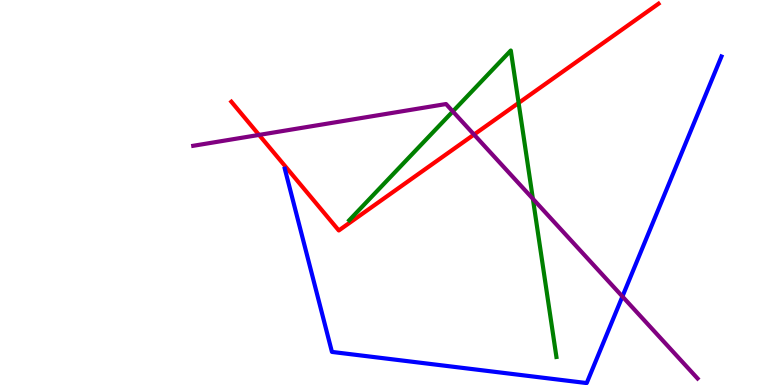[{'lines': ['blue', 'red'], 'intersections': []}, {'lines': ['green', 'red'], 'intersections': [{'x': 6.69, 'y': 7.33}]}, {'lines': ['purple', 'red'], 'intersections': [{'x': 3.34, 'y': 6.5}, {'x': 6.12, 'y': 6.5}]}, {'lines': ['blue', 'green'], 'intersections': []}, {'lines': ['blue', 'purple'], 'intersections': [{'x': 8.03, 'y': 2.3}]}, {'lines': ['green', 'purple'], 'intersections': [{'x': 5.84, 'y': 7.11}, {'x': 6.88, 'y': 4.84}]}]